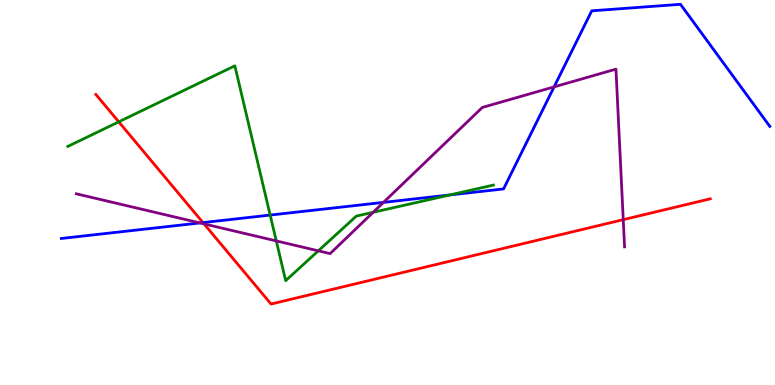[{'lines': ['blue', 'red'], 'intersections': [{'x': 2.62, 'y': 4.22}]}, {'lines': ['green', 'red'], 'intersections': [{'x': 1.53, 'y': 6.84}]}, {'lines': ['purple', 'red'], 'intersections': [{'x': 2.63, 'y': 4.18}, {'x': 8.04, 'y': 4.29}]}, {'lines': ['blue', 'green'], 'intersections': [{'x': 3.49, 'y': 4.41}, {'x': 5.8, 'y': 4.94}]}, {'lines': ['blue', 'purple'], 'intersections': [{'x': 2.58, 'y': 4.21}, {'x': 4.95, 'y': 4.74}, {'x': 7.15, 'y': 7.74}]}, {'lines': ['green', 'purple'], 'intersections': [{'x': 3.56, 'y': 3.74}, {'x': 4.11, 'y': 3.48}, {'x': 4.81, 'y': 4.49}]}]